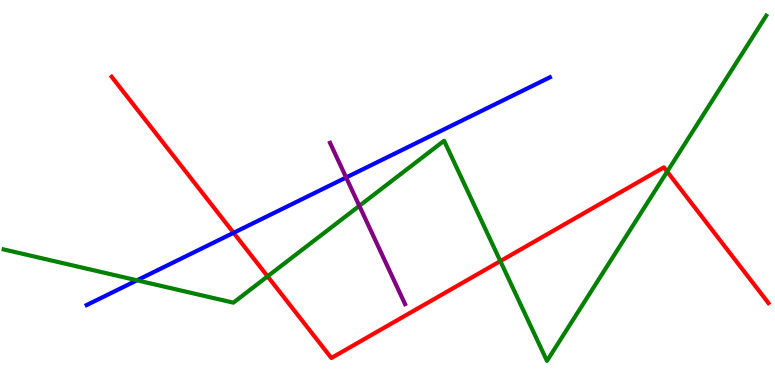[{'lines': ['blue', 'red'], 'intersections': [{'x': 3.01, 'y': 3.95}]}, {'lines': ['green', 'red'], 'intersections': [{'x': 3.45, 'y': 2.82}, {'x': 6.46, 'y': 3.22}, {'x': 8.61, 'y': 5.54}]}, {'lines': ['purple', 'red'], 'intersections': []}, {'lines': ['blue', 'green'], 'intersections': [{'x': 1.77, 'y': 2.72}]}, {'lines': ['blue', 'purple'], 'intersections': [{'x': 4.47, 'y': 5.39}]}, {'lines': ['green', 'purple'], 'intersections': [{'x': 4.64, 'y': 4.65}]}]